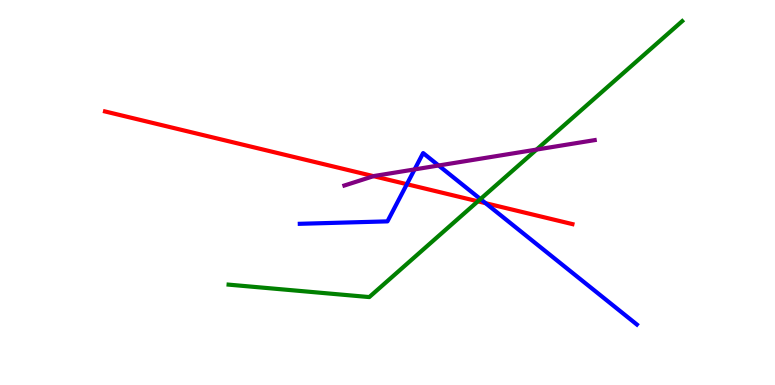[{'lines': ['blue', 'red'], 'intersections': [{'x': 5.25, 'y': 5.22}, {'x': 6.27, 'y': 4.72}]}, {'lines': ['green', 'red'], 'intersections': [{'x': 6.17, 'y': 4.77}]}, {'lines': ['purple', 'red'], 'intersections': [{'x': 4.82, 'y': 5.42}]}, {'lines': ['blue', 'green'], 'intersections': [{'x': 6.2, 'y': 4.83}]}, {'lines': ['blue', 'purple'], 'intersections': [{'x': 5.35, 'y': 5.6}, {'x': 5.66, 'y': 5.7}]}, {'lines': ['green', 'purple'], 'intersections': [{'x': 6.92, 'y': 6.11}]}]